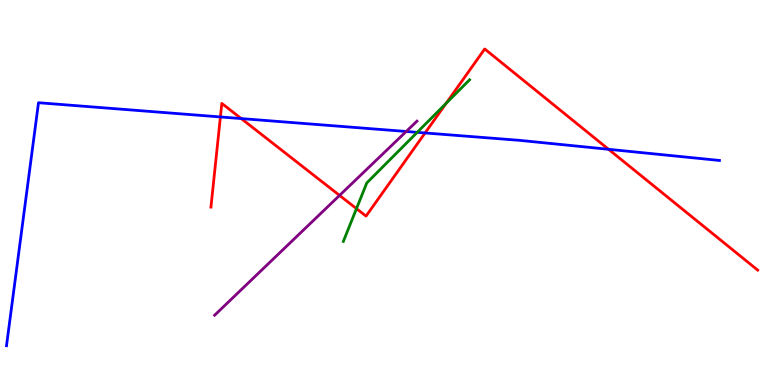[{'lines': ['blue', 'red'], 'intersections': [{'x': 2.84, 'y': 6.96}, {'x': 3.11, 'y': 6.92}, {'x': 5.48, 'y': 6.55}, {'x': 7.85, 'y': 6.12}]}, {'lines': ['green', 'red'], 'intersections': [{'x': 4.6, 'y': 4.58}, {'x': 5.76, 'y': 7.32}]}, {'lines': ['purple', 'red'], 'intersections': [{'x': 4.38, 'y': 4.92}]}, {'lines': ['blue', 'green'], 'intersections': [{'x': 5.38, 'y': 6.56}]}, {'lines': ['blue', 'purple'], 'intersections': [{'x': 5.24, 'y': 6.58}]}, {'lines': ['green', 'purple'], 'intersections': []}]